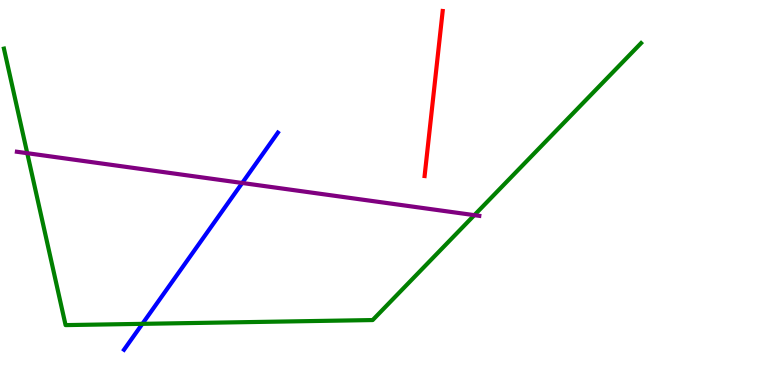[{'lines': ['blue', 'red'], 'intersections': []}, {'lines': ['green', 'red'], 'intersections': []}, {'lines': ['purple', 'red'], 'intersections': []}, {'lines': ['blue', 'green'], 'intersections': [{'x': 1.84, 'y': 1.59}]}, {'lines': ['blue', 'purple'], 'intersections': [{'x': 3.13, 'y': 5.25}]}, {'lines': ['green', 'purple'], 'intersections': [{'x': 0.352, 'y': 6.02}, {'x': 6.12, 'y': 4.41}]}]